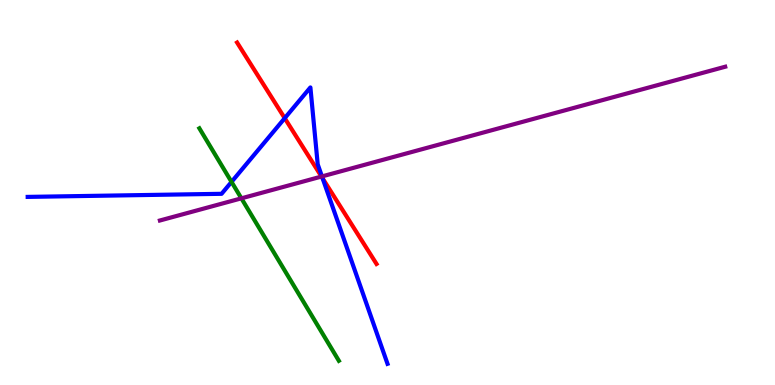[{'lines': ['blue', 'red'], 'intersections': [{'x': 3.67, 'y': 6.93}, {'x': 4.16, 'y': 5.37}]}, {'lines': ['green', 'red'], 'intersections': []}, {'lines': ['purple', 'red'], 'intersections': [{'x': 4.15, 'y': 5.41}]}, {'lines': ['blue', 'green'], 'intersections': [{'x': 2.99, 'y': 5.28}]}, {'lines': ['blue', 'purple'], 'intersections': [{'x': 4.15, 'y': 5.42}]}, {'lines': ['green', 'purple'], 'intersections': [{'x': 3.11, 'y': 4.85}]}]